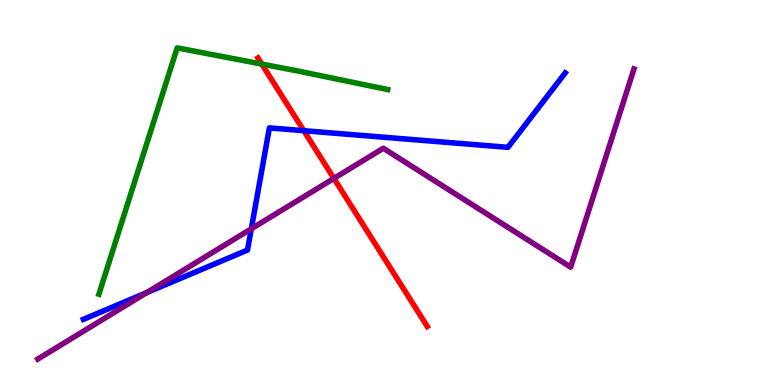[{'lines': ['blue', 'red'], 'intersections': [{'x': 3.92, 'y': 6.61}]}, {'lines': ['green', 'red'], 'intersections': [{'x': 3.38, 'y': 8.34}]}, {'lines': ['purple', 'red'], 'intersections': [{'x': 4.31, 'y': 5.37}]}, {'lines': ['blue', 'green'], 'intersections': []}, {'lines': ['blue', 'purple'], 'intersections': [{'x': 1.89, 'y': 2.4}, {'x': 3.24, 'y': 4.06}]}, {'lines': ['green', 'purple'], 'intersections': []}]